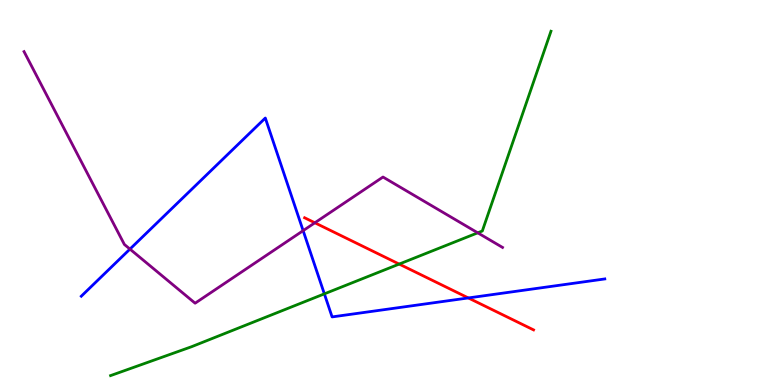[{'lines': ['blue', 'red'], 'intersections': [{'x': 6.04, 'y': 2.26}]}, {'lines': ['green', 'red'], 'intersections': [{'x': 5.15, 'y': 3.14}]}, {'lines': ['purple', 'red'], 'intersections': [{'x': 4.06, 'y': 4.21}]}, {'lines': ['blue', 'green'], 'intersections': [{'x': 4.19, 'y': 2.37}]}, {'lines': ['blue', 'purple'], 'intersections': [{'x': 1.68, 'y': 3.53}, {'x': 3.91, 'y': 4.01}]}, {'lines': ['green', 'purple'], 'intersections': [{'x': 6.16, 'y': 3.95}]}]